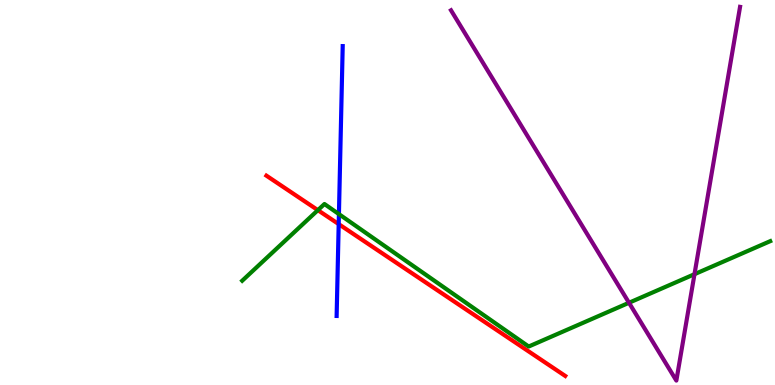[{'lines': ['blue', 'red'], 'intersections': [{'x': 4.37, 'y': 4.18}]}, {'lines': ['green', 'red'], 'intersections': [{'x': 4.1, 'y': 4.54}]}, {'lines': ['purple', 'red'], 'intersections': []}, {'lines': ['blue', 'green'], 'intersections': [{'x': 4.37, 'y': 4.44}]}, {'lines': ['blue', 'purple'], 'intersections': []}, {'lines': ['green', 'purple'], 'intersections': [{'x': 8.12, 'y': 2.14}, {'x': 8.96, 'y': 2.88}]}]